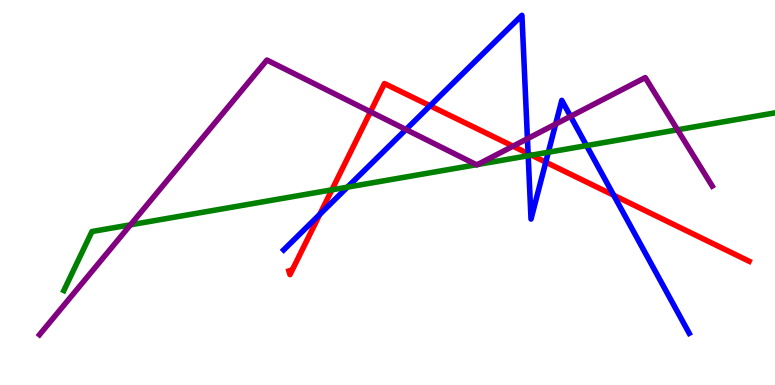[{'lines': ['blue', 'red'], 'intersections': [{'x': 4.13, 'y': 4.43}, {'x': 5.55, 'y': 7.25}, {'x': 6.81, 'y': 6.01}, {'x': 7.04, 'y': 5.79}, {'x': 7.92, 'y': 4.93}]}, {'lines': ['green', 'red'], 'intersections': [{'x': 4.28, 'y': 5.07}, {'x': 6.86, 'y': 5.97}]}, {'lines': ['purple', 'red'], 'intersections': [{'x': 4.78, 'y': 7.1}, {'x': 6.62, 'y': 6.2}]}, {'lines': ['blue', 'green'], 'intersections': [{'x': 4.48, 'y': 5.14}, {'x': 6.82, 'y': 5.95}, {'x': 7.08, 'y': 6.05}, {'x': 7.57, 'y': 6.22}]}, {'lines': ['blue', 'purple'], 'intersections': [{'x': 5.24, 'y': 6.64}, {'x': 6.81, 'y': 6.4}, {'x': 7.17, 'y': 6.78}, {'x': 7.36, 'y': 6.98}]}, {'lines': ['green', 'purple'], 'intersections': [{'x': 1.68, 'y': 4.16}, {'x': 6.15, 'y': 5.72}, {'x': 6.16, 'y': 5.73}, {'x': 8.74, 'y': 6.63}]}]